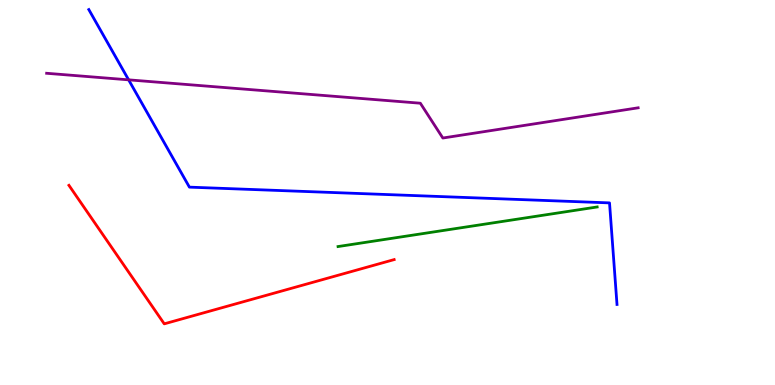[{'lines': ['blue', 'red'], 'intersections': []}, {'lines': ['green', 'red'], 'intersections': []}, {'lines': ['purple', 'red'], 'intersections': []}, {'lines': ['blue', 'green'], 'intersections': []}, {'lines': ['blue', 'purple'], 'intersections': [{'x': 1.66, 'y': 7.93}]}, {'lines': ['green', 'purple'], 'intersections': []}]